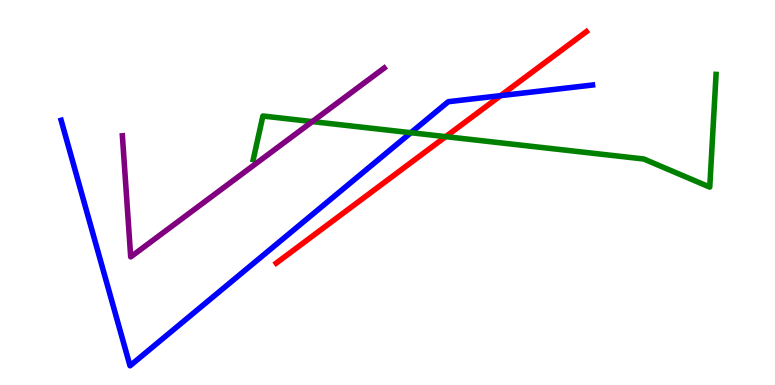[{'lines': ['blue', 'red'], 'intersections': [{'x': 6.46, 'y': 7.52}]}, {'lines': ['green', 'red'], 'intersections': [{'x': 5.75, 'y': 6.45}]}, {'lines': ['purple', 'red'], 'intersections': []}, {'lines': ['blue', 'green'], 'intersections': [{'x': 5.3, 'y': 6.55}]}, {'lines': ['blue', 'purple'], 'intersections': []}, {'lines': ['green', 'purple'], 'intersections': [{'x': 4.03, 'y': 6.84}]}]